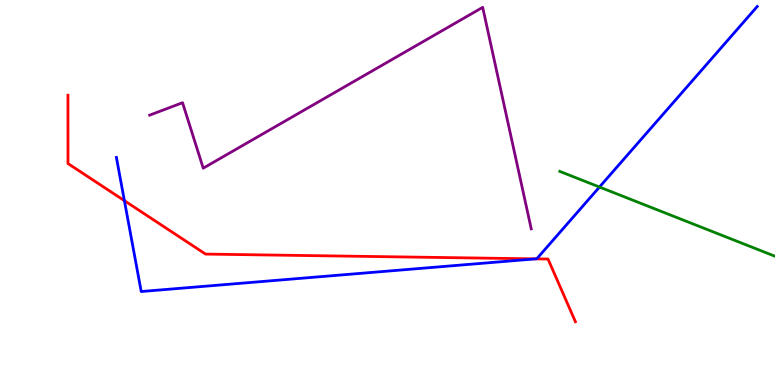[{'lines': ['blue', 'red'], 'intersections': [{'x': 1.61, 'y': 4.79}, {'x': 6.91, 'y': 3.28}]}, {'lines': ['green', 'red'], 'intersections': []}, {'lines': ['purple', 'red'], 'intersections': []}, {'lines': ['blue', 'green'], 'intersections': [{'x': 7.74, 'y': 5.14}]}, {'lines': ['blue', 'purple'], 'intersections': []}, {'lines': ['green', 'purple'], 'intersections': []}]